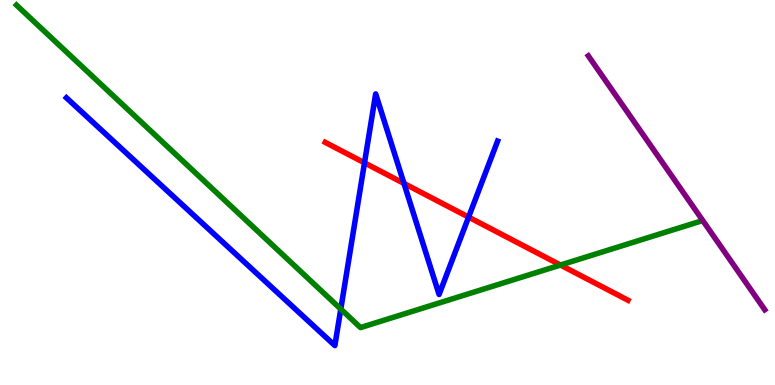[{'lines': ['blue', 'red'], 'intersections': [{'x': 4.7, 'y': 5.77}, {'x': 5.21, 'y': 5.24}, {'x': 6.05, 'y': 4.36}]}, {'lines': ['green', 'red'], 'intersections': [{'x': 7.23, 'y': 3.12}]}, {'lines': ['purple', 'red'], 'intersections': []}, {'lines': ['blue', 'green'], 'intersections': [{'x': 4.4, 'y': 1.97}]}, {'lines': ['blue', 'purple'], 'intersections': []}, {'lines': ['green', 'purple'], 'intersections': []}]